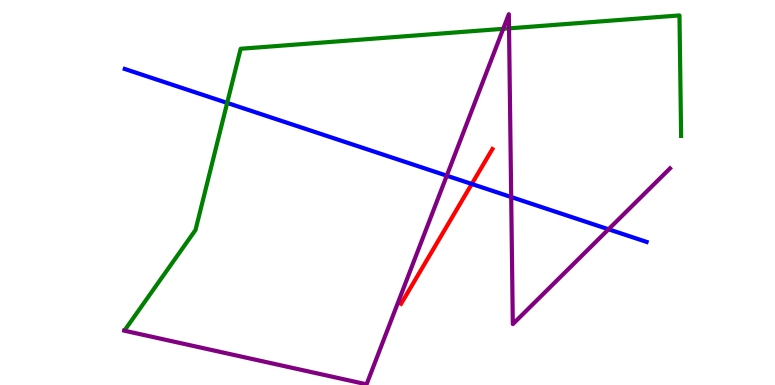[{'lines': ['blue', 'red'], 'intersections': [{'x': 6.09, 'y': 5.22}]}, {'lines': ['green', 'red'], 'intersections': []}, {'lines': ['purple', 'red'], 'intersections': []}, {'lines': ['blue', 'green'], 'intersections': [{'x': 2.93, 'y': 7.33}]}, {'lines': ['blue', 'purple'], 'intersections': [{'x': 5.76, 'y': 5.44}, {'x': 6.6, 'y': 4.88}, {'x': 7.85, 'y': 4.04}]}, {'lines': ['green', 'purple'], 'intersections': [{'x': 6.49, 'y': 9.25}, {'x': 6.57, 'y': 9.26}]}]